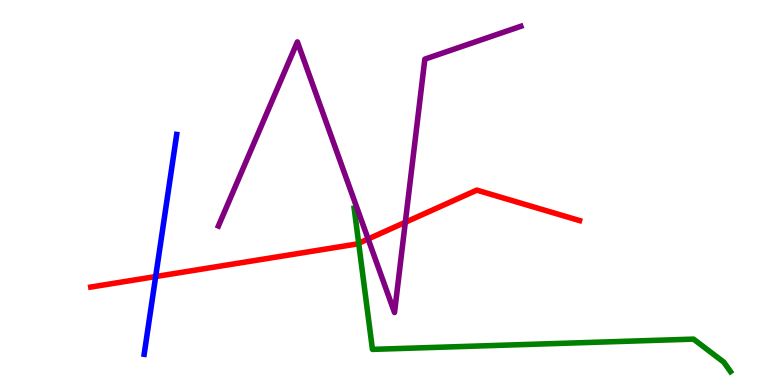[{'lines': ['blue', 'red'], 'intersections': [{'x': 2.01, 'y': 2.82}]}, {'lines': ['green', 'red'], 'intersections': [{'x': 4.63, 'y': 3.68}]}, {'lines': ['purple', 'red'], 'intersections': [{'x': 4.75, 'y': 3.79}, {'x': 5.23, 'y': 4.23}]}, {'lines': ['blue', 'green'], 'intersections': []}, {'lines': ['blue', 'purple'], 'intersections': []}, {'lines': ['green', 'purple'], 'intersections': []}]